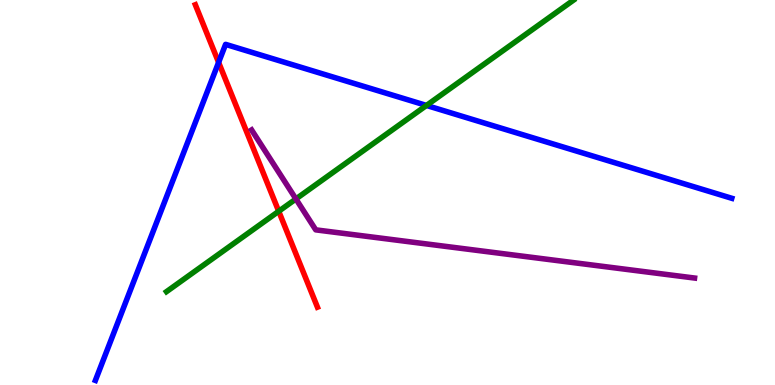[{'lines': ['blue', 'red'], 'intersections': [{'x': 2.82, 'y': 8.38}]}, {'lines': ['green', 'red'], 'intersections': [{'x': 3.6, 'y': 4.51}]}, {'lines': ['purple', 'red'], 'intersections': []}, {'lines': ['blue', 'green'], 'intersections': [{'x': 5.5, 'y': 7.26}]}, {'lines': ['blue', 'purple'], 'intersections': []}, {'lines': ['green', 'purple'], 'intersections': [{'x': 3.82, 'y': 4.83}]}]